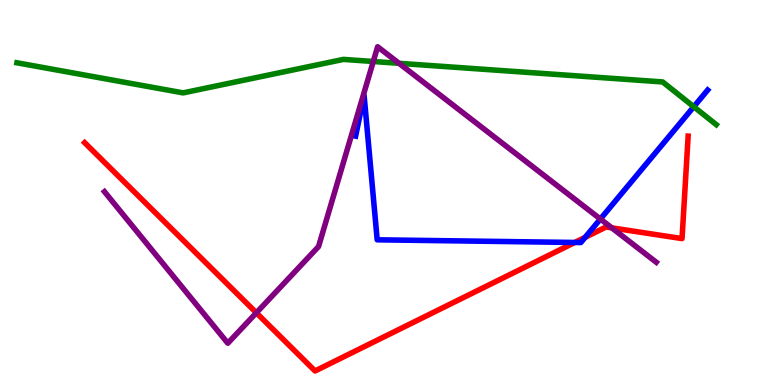[{'lines': ['blue', 'red'], 'intersections': [{'x': 7.42, 'y': 3.7}, {'x': 7.55, 'y': 3.84}]}, {'lines': ['green', 'red'], 'intersections': []}, {'lines': ['purple', 'red'], 'intersections': [{'x': 3.31, 'y': 1.88}, {'x': 7.89, 'y': 4.08}]}, {'lines': ['blue', 'green'], 'intersections': [{'x': 8.95, 'y': 7.23}]}, {'lines': ['blue', 'purple'], 'intersections': [{'x': 7.75, 'y': 4.31}]}, {'lines': ['green', 'purple'], 'intersections': [{'x': 4.82, 'y': 8.4}, {'x': 5.15, 'y': 8.36}]}]